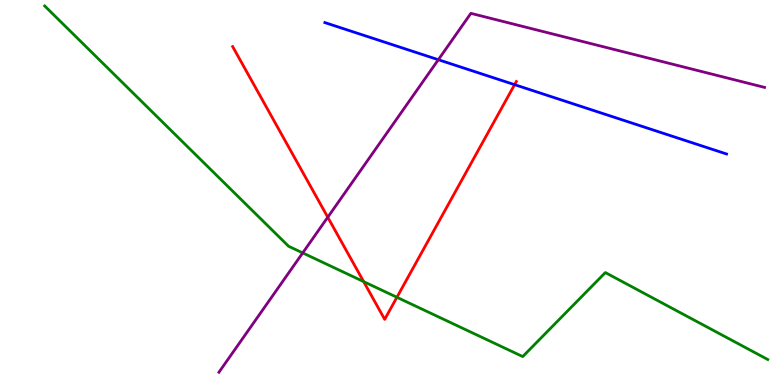[{'lines': ['blue', 'red'], 'intersections': [{'x': 6.64, 'y': 7.8}]}, {'lines': ['green', 'red'], 'intersections': [{'x': 4.69, 'y': 2.69}, {'x': 5.12, 'y': 2.28}]}, {'lines': ['purple', 'red'], 'intersections': [{'x': 4.23, 'y': 4.36}]}, {'lines': ['blue', 'green'], 'intersections': []}, {'lines': ['blue', 'purple'], 'intersections': [{'x': 5.66, 'y': 8.45}]}, {'lines': ['green', 'purple'], 'intersections': [{'x': 3.91, 'y': 3.43}]}]